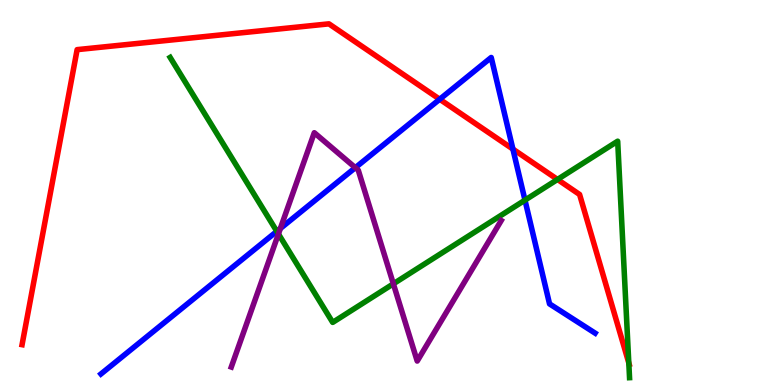[{'lines': ['blue', 'red'], 'intersections': [{'x': 5.67, 'y': 7.42}, {'x': 6.62, 'y': 6.13}]}, {'lines': ['green', 'red'], 'intersections': [{'x': 7.19, 'y': 5.34}, {'x': 8.11, 'y': 0.573}]}, {'lines': ['purple', 'red'], 'intersections': []}, {'lines': ['blue', 'green'], 'intersections': [{'x': 3.57, 'y': 3.99}, {'x': 6.77, 'y': 4.8}]}, {'lines': ['blue', 'purple'], 'intersections': [{'x': 3.62, 'y': 4.07}, {'x': 4.58, 'y': 5.64}]}, {'lines': ['green', 'purple'], 'intersections': [{'x': 3.59, 'y': 3.92}, {'x': 5.08, 'y': 2.63}]}]